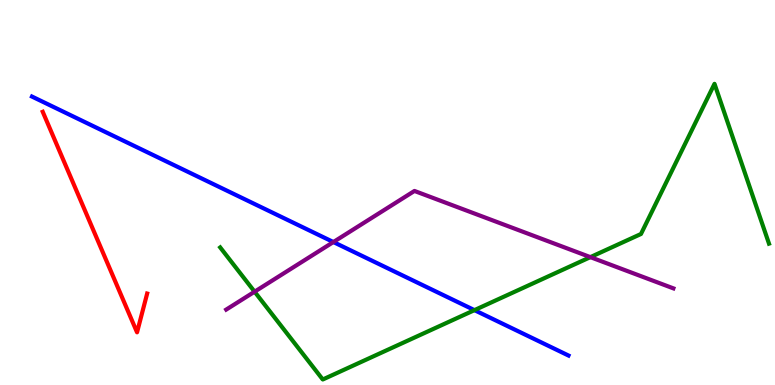[{'lines': ['blue', 'red'], 'intersections': []}, {'lines': ['green', 'red'], 'intersections': []}, {'lines': ['purple', 'red'], 'intersections': []}, {'lines': ['blue', 'green'], 'intersections': [{'x': 6.12, 'y': 1.94}]}, {'lines': ['blue', 'purple'], 'intersections': [{'x': 4.3, 'y': 3.71}]}, {'lines': ['green', 'purple'], 'intersections': [{'x': 3.29, 'y': 2.42}, {'x': 7.62, 'y': 3.32}]}]